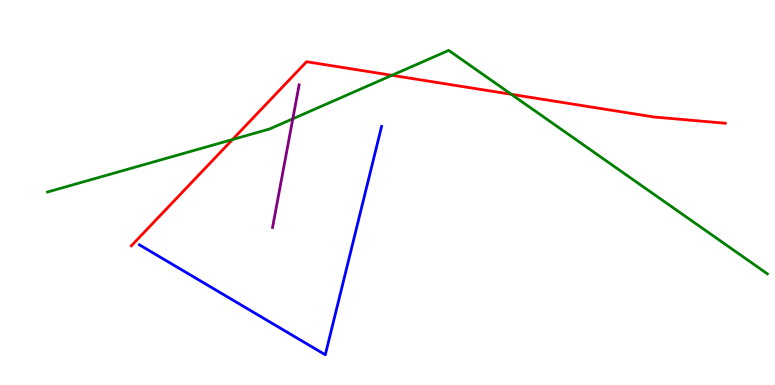[{'lines': ['blue', 'red'], 'intersections': []}, {'lines': ['green', 'red'], 'intersections': [{'x': 3.0, 'y': 6.38}, {'x': 5.06, 'y': 8.04}, {'x': 6.6, 'y': 7.55}]}, {'lines': ['purple', 'red'], 'intersections': []}, {'lines': ['blue', 'green'], 'intersections': []}, {'lines': ['blue', 'purple'], 'intersections': []}, {'lines': ['green', 'purple'], 'intersections': [{'x': 3.78, 'y': 6.91}]}]